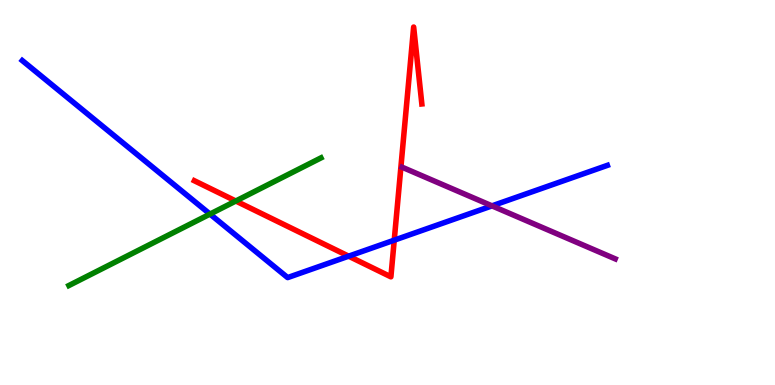[{'lines': ['blue', 'red'], 'intersections': [{'x': 4.5, 'y': 3.35}, {'x': 5.09, 'y': 3.76}]}, {'lines': ['green', 'red'], 'intersections': [{'x': 3.04, 'y': 4.78}]}, {'lines': ['purple', 'red'], 'intersections': []}, {'lines': ['blue', 'green'], 'intersections': [{'x': 2.71, 'y': 4.44}]}, {'lines': ['blue', 'purple'], 'intersections': [{'x': 6.35, 'y': 4.65}]}, {'lines': ['green', 'purple'], 'intersections': []}]